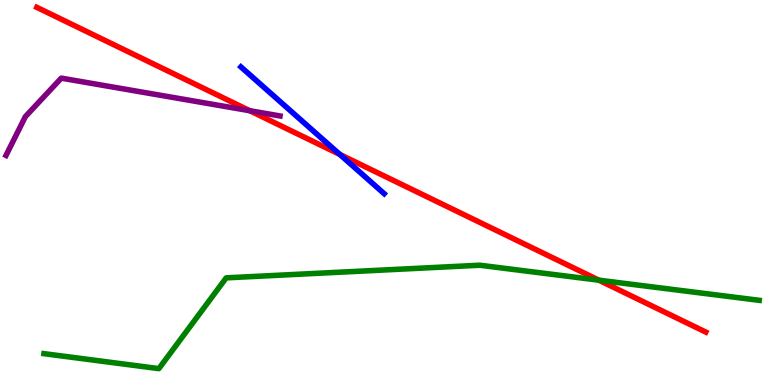[{'lines': ['blue', 'red'], 'intersections': [{'x': 4.38, 'y': 5.99}]}, {'lines': ['green', 'red'], 'intersections': [{'x': 7.73, 'y': 2.72}]}, {'lines': ['purple', 'red'], 'intersections': [{'x': 3.22, 'y': 7.12}]}, {'lines': ['blue', 'green'], 'intersections': []}, {'lines': ['blue', 'purple'], 'intersections': []}, {'lines': ['green', 'purple'], 'intersections': []}]